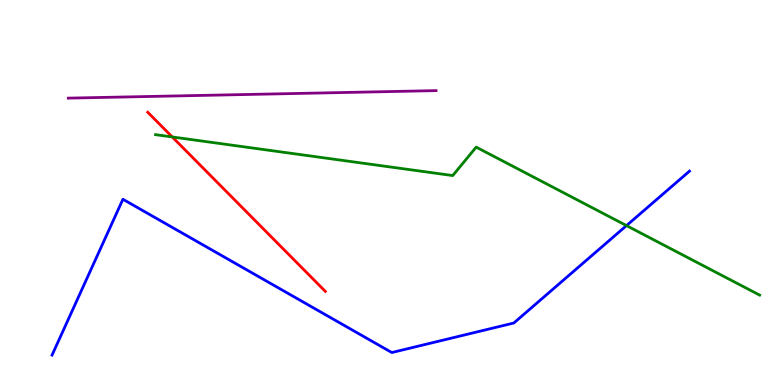[{'lines': ['blue', 'red'], 'intersections': []}, {'lines': ['green', 'red'], 'intersections': [{'x': 2.22, 'y': 6.44}]}, {'lines': ['purple', 'red'], 'intersections': []}, {'lines': ['blue', 'green'], 'intersections': [{'x': 8.08, 'y': 4.14}]}, {'lines': ['blue', 'purple'], 'intersections': []}, {'lines': ['green', 'purple'], 'intersections': []}]